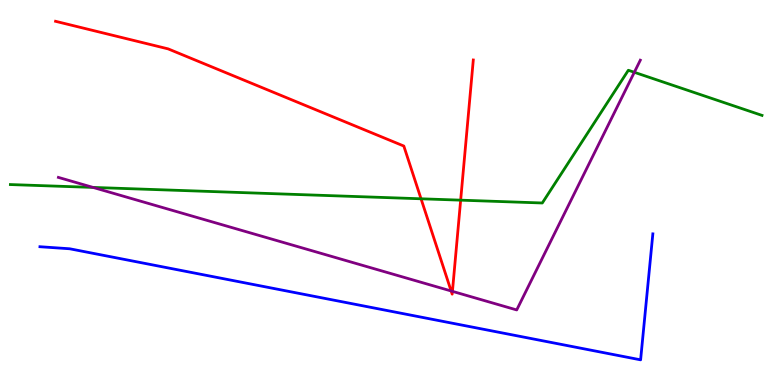[{'lines': ['blue', 'red'], 'intersections': []}, {'lines': ['green', 'red'], 'intersections': [{'x': 5.43, 'y': 4.84}, {'x': 5.94, 'y': 4.8}]}, {'lines': ['purple', 'red'], 'intersections': [{'x': 5.82, 'y': 2.44}, {'x': 5.84, 'y': 2.43}]}, {'lines': ['blue', 'green'], 'intersections': []}, {'lines': ['blue', 'purple'], 'intersections': []}, {'lines': ['green', 'purple'], 'intersections': [{'x': 1.2, 'y': 5.13}, {'x': 8.18, 'y': 8.12}]}]